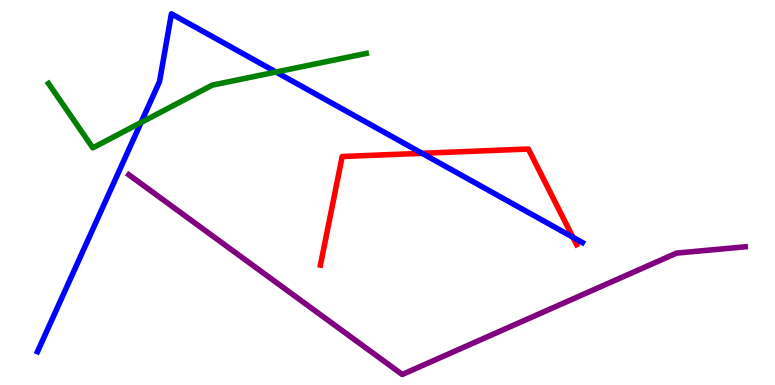[{'lines': ['blue', 'red'], 'intersections': [{'x': 5.45, 'y': 6.02}, {'x': 7.39, 'y': 3.84}]}, {'lines': ['green', 'red'], 'intersections': []}, {'lines': ['purple', 'red'], 'intersections': []}, {'lines': ['blue', 'green'], 'intersections': [{'x': 1.82, 'y': 6.82}, {'x': 3.56, 'y': 8.13}]}, {'lines': ['blue', 'purple'], 'intersections': []}, {'lines': ['green', 'purple'], 'intersections': []}]